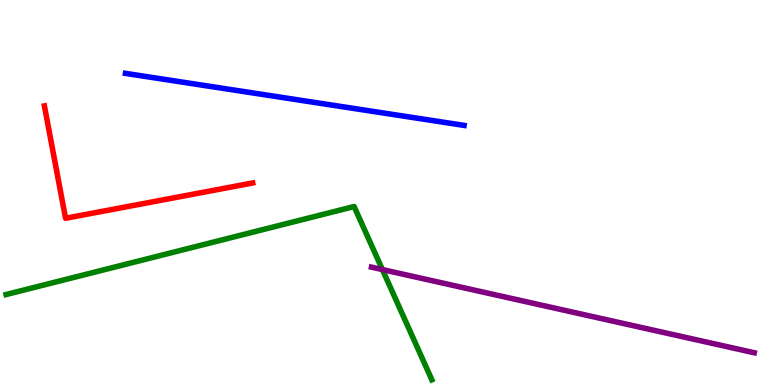[{'lines': ['blue', 'red'], 'intersections': []}, {'lines': ['green', 'red'], 'intersections': []}, {'lines': ['purple', 'red'], 'intersections': []}, {'lines': ['blue', 'green'], 'intersections': []}, {'lines': ['blue', 'purple'], 'intersections': []}, {'lines': ['green', 'purple'], 'intersections': [{'x': 4.93, 'y': 3.0}]}]